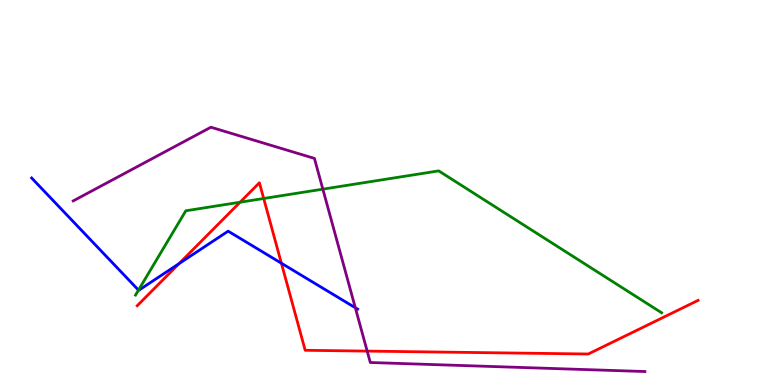[{'lines': ['blue', 'red'], 'intersections': [{'x': 2.31, 'y': 3.15}, {'x': 3.63, 'y': 3.16}]}, {'lines': ['green', 'red'], 'intersections': [{'x': 3.1, 'y': 4.75}, {'x': 3.4, 'y': 4.84}]}, {'lines': ['purple', 'red'], 'intersections': [{'x': 4.74, 'y': 0.88}]}, {'lines': ['blue', 'green'], 'intersections': [{'x': 1.79, 'y': 2.46}]}, {'lines': ['blue', 'purple'], 'intersections': [{'x': 4.58, 'y': 2.01}]}, {'lines': ['green', 'purple'], 'intersections': [{'x': 4.17, 'y': 5.09}]}]